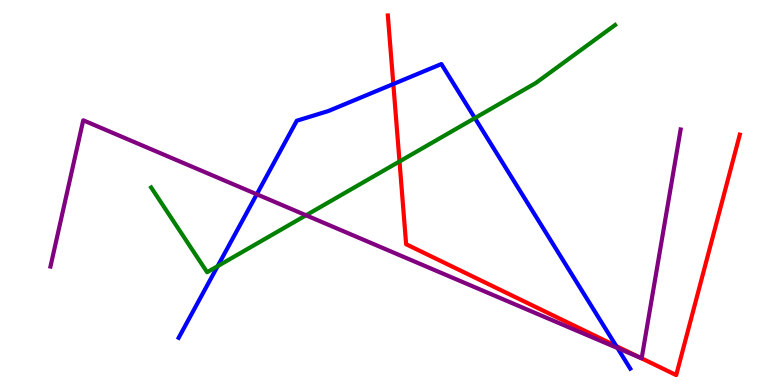[{'lines': ['blue', 'red'], 'intersections': [{'x': 5.08, 'y': 7.82}, {'x': 7.95, 'y': 1.01}]}, {'lines': ['green', 'red'], 'intersections': [{'x': 5.15, 'y': 5.81}]}, {'lines': ['purple', 'red'], 'intersections': [{'x': 8.28, 'y': 0.695}]}, {'lines': ['blue', 'green'], 'intersections': [{'x': 2.81, 'y': 3.09}, {'x': 6.13, 'y': 6.93}]}, {'lines': ['blue', 'purple'], 'intersections': [{'x': 3.31, 'y': 4.95}, {'x': 7.97, 'y': 0.96}]}, {'lines': ['green', 'purple'], 'intersections': [{'x': 3.95, 'y': 4.41}]}]